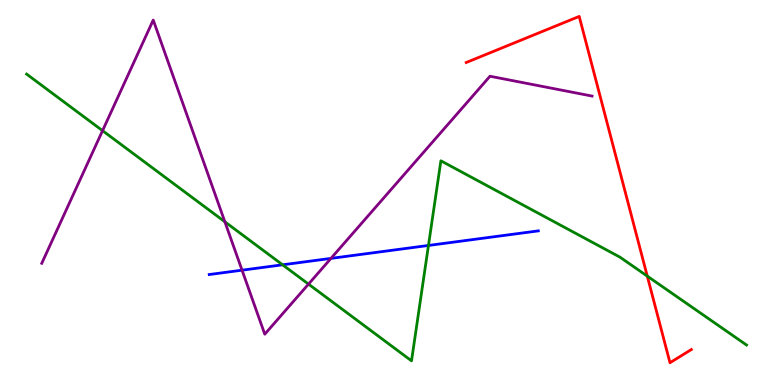[{'lines': ['blue', 'red'], 'intersections': []}, {'lines': ['green', 'red'], 'intersections': [{'x': 8.35, 'y': 2.83}]}, {'lines': ['purple', 'red'], 'intersections': []}, {'lines': ['blue', 'green'], 'intersections': [{'x': 3.65, 'y': 3.12}, {'x': 5.53, 'y': 3.62}]}, {'lines': ['blue', 'purple'], 'intersections': [{'x': 3.12, 'y': 2.98}, {'x': 4.27, 'y': 3.29}]}, {'lines': ['green', 'purple'], 'intersections': [{'x': 1.32, 'y': 6.61}, {'x': 2.9, 'y': 4.24}, {'x': 3.98, 'y': 2.62}]}]